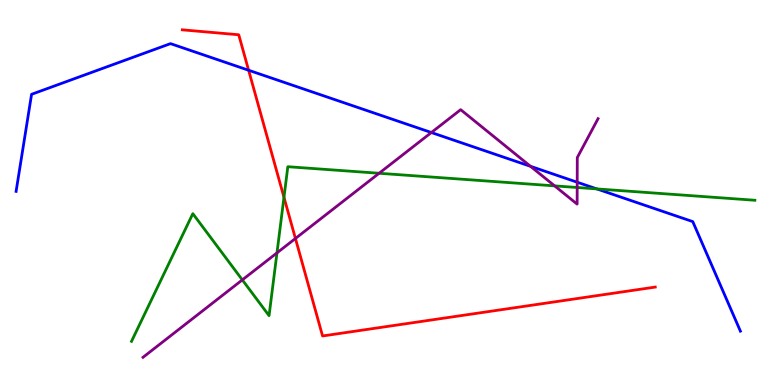[{'lines': ['blue', 'red'], 'intersections': [{'x': 3.21, 'y': 8.18}]}, {'lines': ['green', 'red'], 'intersections': [{'x': 3.66, 'y': 4.88}]}, {'lines': ['purple', 'red'], 'intersections': [{'x': 3.81, 'y': 3.81}]}, {'lines': ['blue', 'green'], 'intersections': [{'x': 7.7, 'y': 5.09}]}, {'lines': ['blue', 'purple'], 'intersections': [{'x': 5.57, 'y': 6.56}, {'x': 6.85, 'y': 5.68}, {'x': 7.45, 'y': 5.27}]}, {'lines': ['green', 'purple'], 'intersections': [{'x': 3.13, 'y': 2.73}, {'x': 3.57, 'y': 3.43}, {'x': 4.89, 'y': 5.5}, {'x': 7.16, 'y': 5.17}, {'x': 7.45, 'y': 5.13}]}]